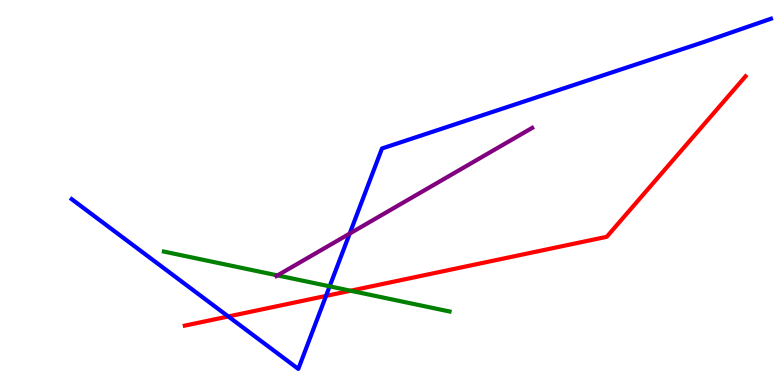[{'lines': ['blue', 'red'], 'intersections': [{'x': 2.95, 'y': 1.78}, {'x': 4.21, 'y': 2.31}]}, {'lines': ['green', 'red'], 'intersections': [{'x': 4.52, 'y': 2.45}]}, {'lines': ['purple', 'red'], 'intersections': []}, {'lines': ['blue', 'green'], 'intersections': [{'x': 4.25, 'y': 2.56}]}, {'lines': ['blue', 'purple'], 'intersections': [{'x': 4.51, 'y': 3.93}]}, {'lines': ['green', 'purple'], 'intersections': [{'x': 3.58, 'y': 2.85}]}]